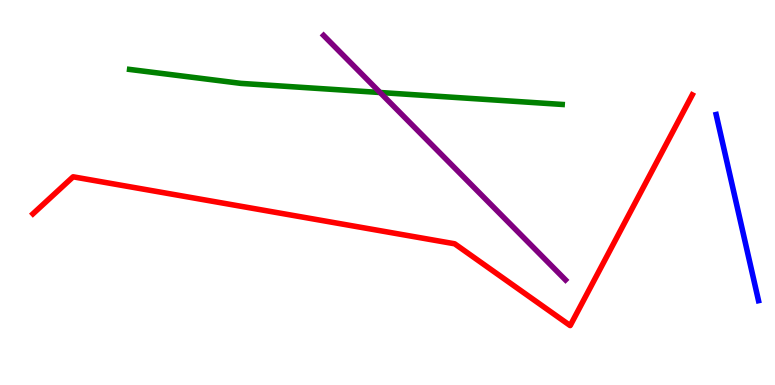[{'lines': ['blue', 'red'], 'intersections': []}, {'lines': ['green', 'red'], 'intersections': []}, {'lines': ['purple', 'red'], 'intersections': []}, {'lines': ['blue', 'green'], 'intersections': []}, {'lines': ['blue', 'purple'], 'intersections': []}, {'lines': ['green', 'purple'], 'intersections': [{'x': 4.9, 'y': 7.6}]}]